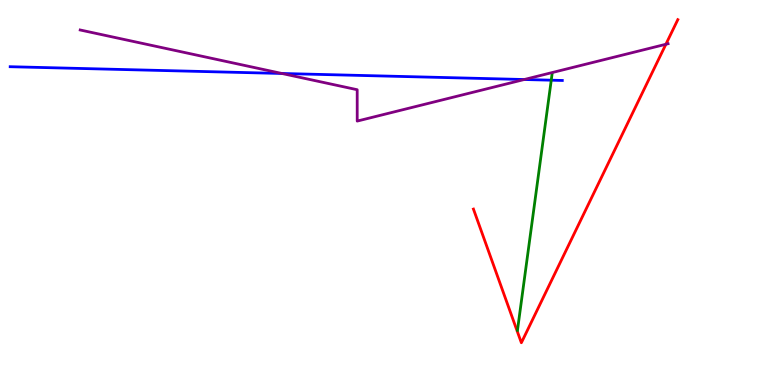[{'lines': ['blue', 'red'], 'intersections': []}, {'lines': ['green', 'red'], 'intersections': []}, {'lines': ['purple', 'red'], 'intersections': [{'x': 8.59, 'y': 8.85}]}, {'lines': ['blue', 'green'], 'intersections': [{'x': 7.11, 'y': 7.92}]}, {'lines': ['blue', 'purple'], 'intersections': [{'x': 3.64, 'y': 8.09}, {'x': 6.76, 'y': 7.93}]}, {'lines': ['green', 'purple'], 'intersections': []}]